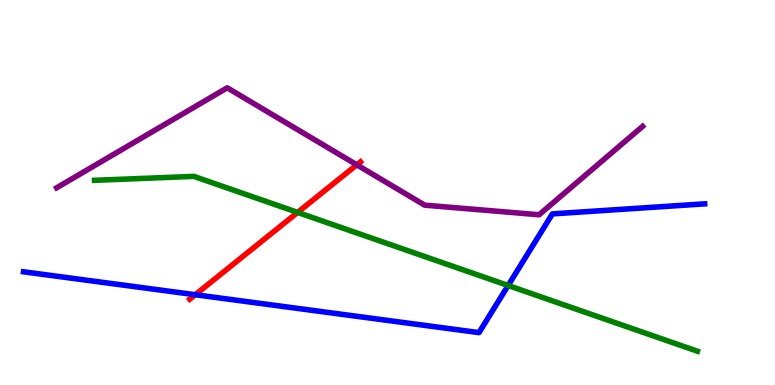[{'lines': ['blue', 'red'], 'intersections': [{'x': 2.52, 'y': 2.34}]}, {'lines': ['green', 'red'], 'intersections': [{'x': 3.84, 'y': 4.48}]}, {'lines': ['purple', 'red'], 'intersections': [{'x': 4.6, 'y': 5.72}]}, {'lines': ['blue', 'green'], 'intersections': [{'x': 6.56, 'y': 2.58}]}, {'lines': ['blue', 'purple'], 'intersections': []}, {'lines': ['green', 'purple'], 'intersections': []}]